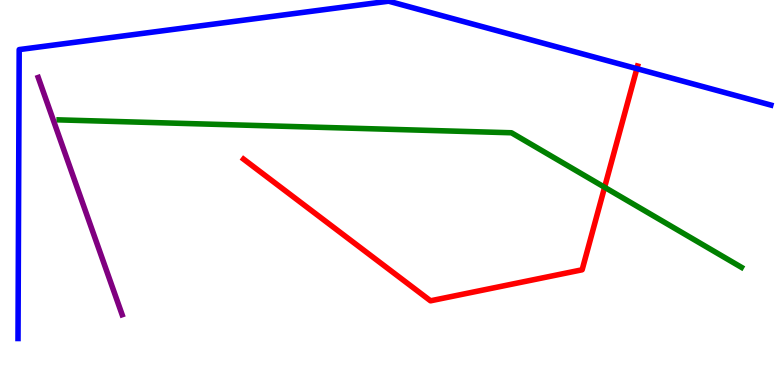[{'lines': ['blue', 'red'], 'intersections': [{'x': 8.22, 'y': 8.22}]}, {'lines': ['green', 'red'], 'intersections': [{'x': 7.8, 'y': 5.14}]}, {'lines': ['purple', 'red'], 'intersections': []}, {'lines': ['blue', 'green'], 'intersections': []}, {'lines': ['blue', 'purple'], 'intersections': []}, {'lines': ['green', 'purple'], 'intersections': []}]